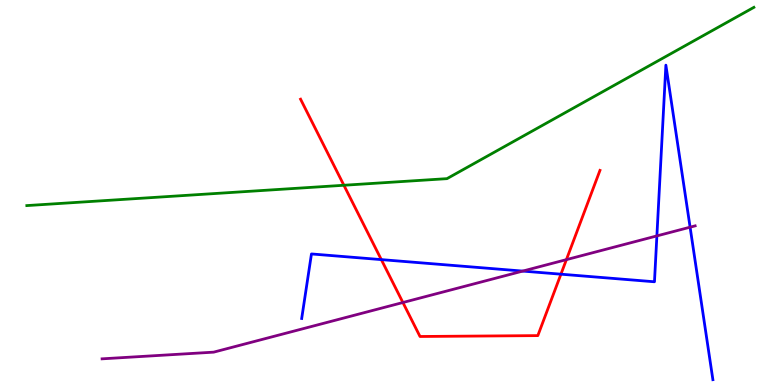[{'lines': ['blue', 'red'], 'intersections': [{'x': 4.92, 'y': 3.26}, {'x': 7.24, 'y': 2.88}]}, {'lines': ['green', 'red'], 'intersections': [{'x': 4.44, 'y': 5.19}]}, {'lines': ['purple', 'red'], 'intersections': [{'x': 5.2, 'y': 2.14}, {'x': 7.31, 'y': 3.26}]}, {'lines': ['blue', 'green'], 'intersections': []}, {'lines': ['blue', 'purple'], 'intersections': [{'x': 6.74, 'y': 2.96}, {'x': 8.48, 'y': 3.87}, {'x': 8.9, 'y': 4.1}]}, {'lines': ['green', 'purple'], 'intersections': []}]